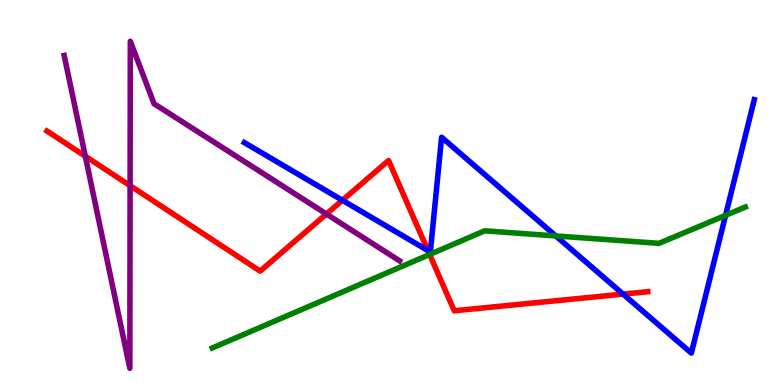[{'lines': ['blue', 'red'], 'intersections': [{'x': 4.42, 'y': 4.8}, {'x': 5.52, 'y': 3.49}, {'x': 8.04, 'y': 2.36}]}, {'lines': ['green', 'red'], 'intersections': [{'x': 5.54, 'y': 3.39}]}, {'lines': ['purple', 'red'], 'intersections': [{'x': 1.1, 'y': 5.94}, {'x': 1.68, 'y': 5.18}, {'x': 4.21, 'y': 4.44}]}, {'lines': ['blue', 'green'], 'intersections': [{'x': 7.17, 'y': 3.87}, {'x': 9.36, 'y': 4.41}]}, {'lines': ['blue', 'purple'], 'intersections': []}, {'lines': ['green', 'purple'], 'intersections': []}]